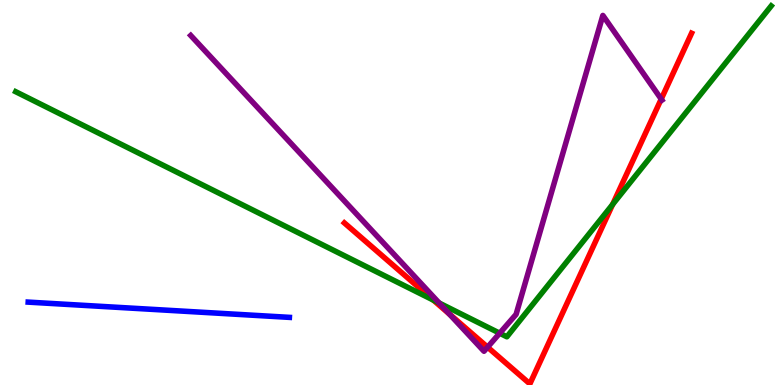[{'lines': ['blue', 'red'], 'intersections': []}, {'lines': ['green', 'red'], 'intersections': [{'x': 5.59, 'y': 2.2}, {'x': 7.91, 'y': 4.69}]}, {'lines': ['purple', 'red'], 'intersections': [{'x': 5.8, 'y': 1.84}, {'x': 6.29, 'y': 0.983}, {'x': 8.53, 'y': 7.43}]}, {'lines': ['blue', 'green'], 'intersections': []}, {'lines': ['blue', 'purple'], 'intersections': []}, {'lines': ['green', 'purple'], 'intersections': [{'x': 5.67, 'y': 2.13}, {'x': 6.45, 'y': 1.34}]}]